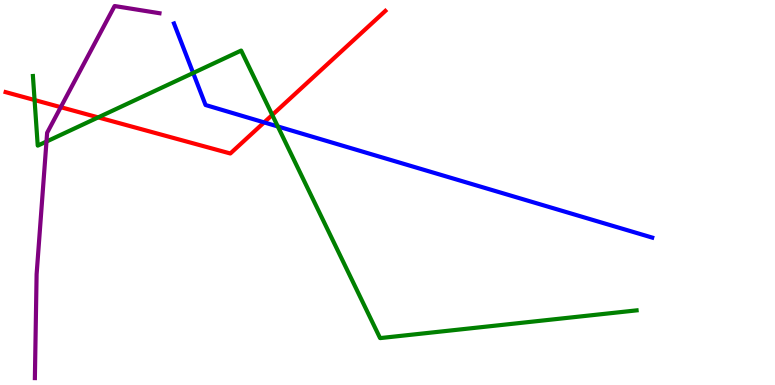[{'lines': ['blue', 'red'], 'intersections': [{'x': 3.41, 'y': 6.82}]}, {'lines': ['green', 'red'], 'intersections': [{'x': 0.446, 'y': 7.4}, {'x': 1.27, 'y': 6.95}, {'x': 3.51, 'y': 7.01}]}, {'lines': ['purple', 'red'], 'intersections': [{'x': 0.784, 'y': 7.22}]}, {'lines': ['blue', 'green'], 'intersections': [{'x': 2.49, 'y': 8.1}, {'x': 3.58, 'y': 6.72}]}, {'lines': ['blue', 'purple'], 'intersections': []}, {'lines': ['green', 'purple'], 'intersections': [{'x': 0.6, 'y': 6.32}]}]